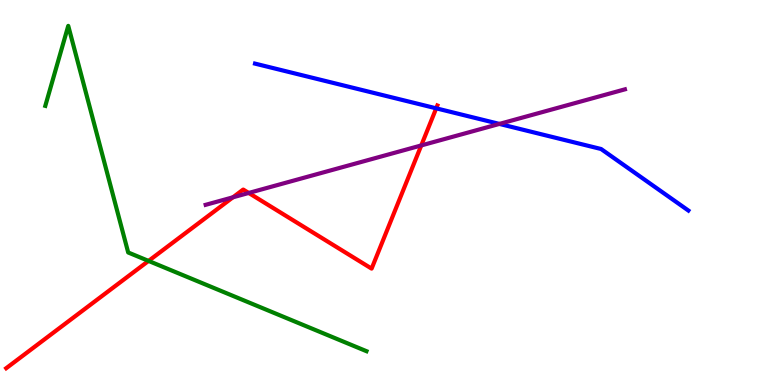[{'lines': ['blue', 'red'], 'intersections': [{'x': 5.63, 'y': 7.19}]}, {'lines': ['green', 'red'], 'intersections': [{'x': 1.92, 'y': 3.22}]}, {'lines': ['purple', 'red'], 'intersections': [{'x': 3.01, 'y': 4.88}, {'x': 3.21, 'y': 4.99}, {'x': 5.44, 'y': 6.22}]}, {'lines': ['blue', 'green'], 'intersections': []}, {'lines': ['blue', 'purple'], 'intersections': [{'x': 6.44, 'y': 6.78}]}, {'lines': ['green', 'purple'], 'intersections': []}]